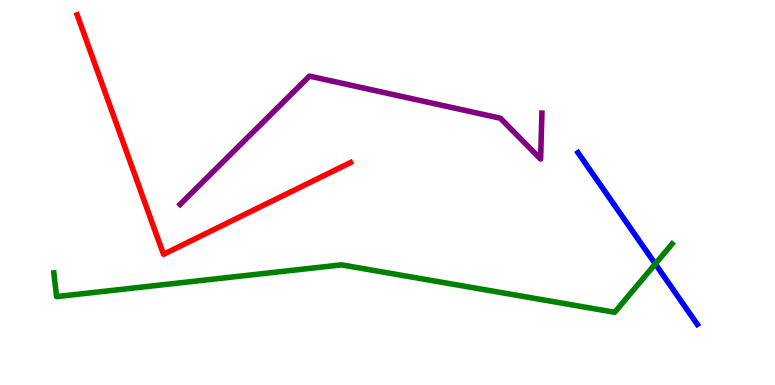[{'lines': ['blue', 'red'], 'intersections': []}, {'lines': ['green', 'red'], 'intersections': []}, {'lines': ['purple', 'red'], 'intersections': []}, {'lines': ['blue', 'green'], 'intersections': [{'x': 8.46, 'y': 3.14}]}, {'lines': ['blue', 'purple'], 'intersections': []}, {'lines': ['green', 'purple'], 'intersections': []}]